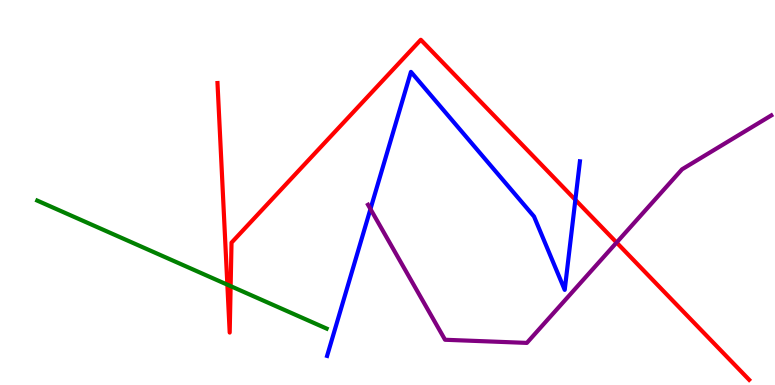[{'lines': ['blue', 'red'], 'intersections': [{'x': 7.42, 'y': 4.81}]}, {'lines': ['green', 'red'], 'intersections': [{'x': 2.93, 'y': 2.61}, {'x': 2.98, 'y': 2.57}]}, {'lines': ['purple', 'red'], 'intersections': [{'x': 7.96, 'y': 3.7}]}, {'lines': ['blue', 'green'], 'intersections': []}, {'lines': ['blue', 'purple'], 'intersections': [{'x': 4.78, 'y': 4.57}]}, {'lines': ['green', 'purple'], 'intersections': []}]